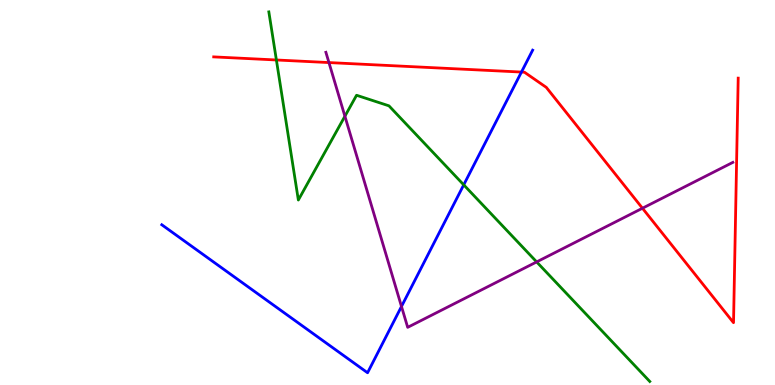[{'lines': ['blue', 'red'], 'intersections': [{'x': 6.73, 'y': 8.13}]}, {'lines': ['green', 'red'], 'intersections': [{'x': 3.57, 'y': 8.44}]}, {'lines': ['purple', 'red'], 'intersections': [{'x': 4.24, 'y': 8.37}, {'x': 8.29, 'y': 4.59}]}, {'lines': ['blue', 'green'], 'intersections': [{'x': 5.98, 'y': 5.2}]}, {'lines': ['blue', 'purple'], 'intersections': [{'x': 5.18, 'y': 2.04}]}, {'lines': ['green', 'purple'], 'intersections': [{'x': 4.45, 'y': 6.98}, {'x': 6.92, 'y': 3.2}]}]